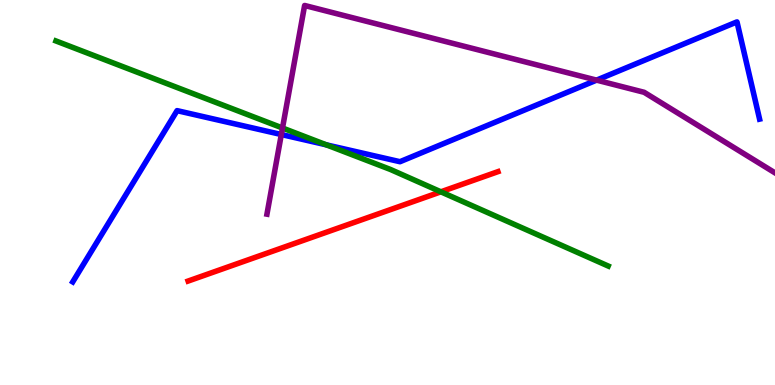[{'lines': ['blue', 'red'], 'intersections': []}, {'lines': ['green', 'red'], 'intersections': [{'x': 5.69, 'y': 5.02}]}, {'lines': ['purple', 'red'], 'intersections': []}, {'lines': ['blue', 'green'], 'intersections': [{'x': 4.21, 'y': 6.24}]}, {'lines': ['blue', 'purple'], 'intersections': [{'x': 3.63, 'y': 6.51}, {'x': 7.7, 'y': 7.92}]}, {'lines': ['green', 'purple'], 'intersections': [{'x': 3.65, 'y': 6.68}]}]